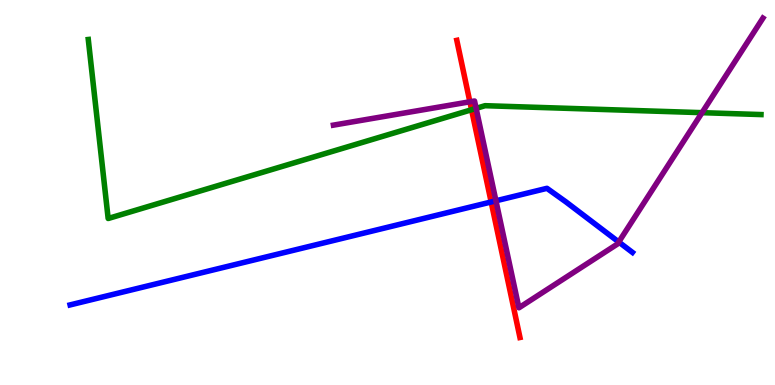[{'lines': ['blue', 'red'], 'intersections': [{'x': 6.34, 'y': 4.75}]}, {'lines': ['green', 'red'], 'intersections': [{'x': 6.08, 'y': 7.15}]}, {'lines': ['purple', 'red'], 'intersections': [{'x': 6.06, 'y': 7.36}]}, {'lines': ['blue', 'green'], 'intersections': []}, {'lines': ['blue', 'purple'], 'intersections': [{'x': 6.4, 'y': 4.78}, {'x': 7.98, 'y': 3.71}]}, {'lines': ['green', 'purple'], 'intersections': [{'x': 6.14, 'y': 7.19}, {'x': 9.06, 'y': 7.07}]}]